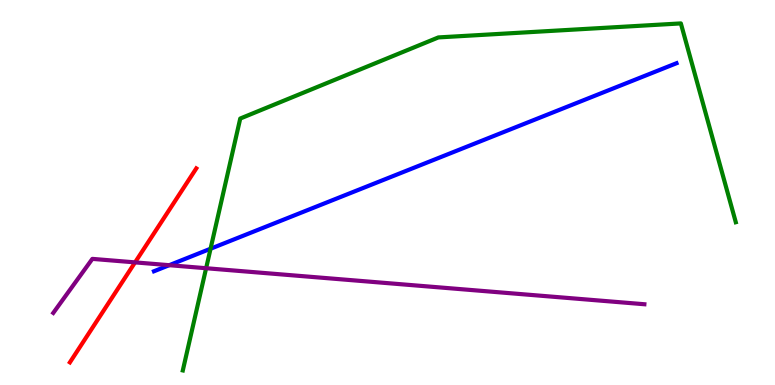[{'lines': ['blue', 'red'], 'intersections': []}, {'lines': ['green', 'red'], 'intersections': []}, {'lines': ['purple', 'red'], 'intersections': [{'x': 1.74, 'y': 3.18}]}, {'lines': ['blue', 'green'], 'intersections': [{'x': 2.72, 'y': 3.54}]}, {'lines': ['blue', 'purple'], 'intersections': [{'x': 2.18, 'y': 3.11}]}, {'lines': ['green', 'purple'], 'intersections': [{'x': 2.66, 'y': 3.03}]}]